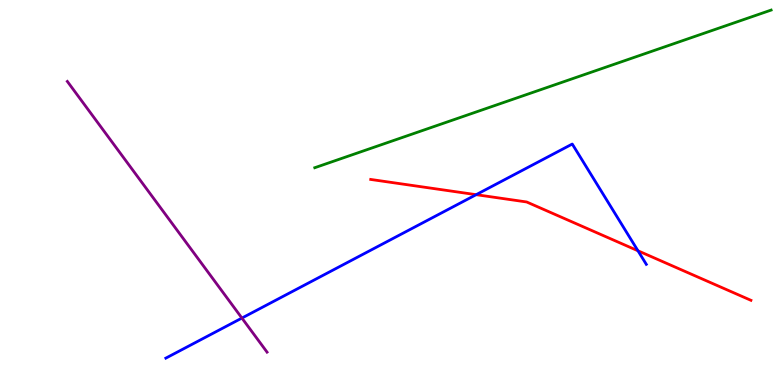[{'lines': ['blue', 'red'], 'intersections': [{'x': 6.14, 'y': 4.94}, {'x': 8.23, 'y': 3.49}]}, {'lines': ['green', 'red'], 'intersections': []}, {'lines': ['purple', 'red'], 'intersections': []}, {'lines': ['blue', 'green'], 'intersections': []}, {'lines': ['blue', 'purple'], 'intersections': [{'x': 3.12, 'y': 1.74}]}, {'lines': ['green', 'purple'], 'intersections': []}]